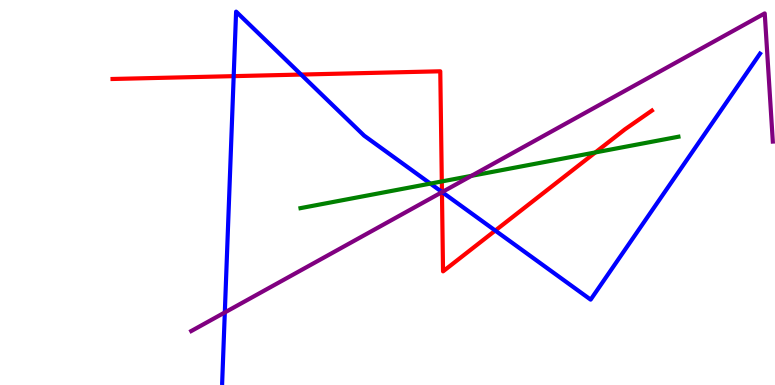[{'lines': ['blue', 'red'], 'intersections': [{'x': 3.02, 'y': 8.02}, {'x': 3.88, 'y': 8.06}, {'x': 5.7, 'y': 5.01}, {'x': 6.39, 'y': 4.01}]}, {'lines': ['green', 'red'], 'intersections': [{'x': 5.7, 'y': 5.29}, {'x': 7.68, 'y': 6.04}]}, {'lines': ['purple', 'red'], 'intersections': [{'x': 5.7, 'y': 5.01}]}, {'lines': ['blue', 'green'], 'intersections': [{'x': 5.55, 'y': 5.23}]}, {'lines': ['blue', 'purple'], 'intersections': [{'x': 2.9, 'y': 1.88}, {'x': 5.7, 'y': 5.01}]}, {'lines': ['green', 'purple'], 'intersections': [{'x': 6.08, 'y': 5.43}]}]